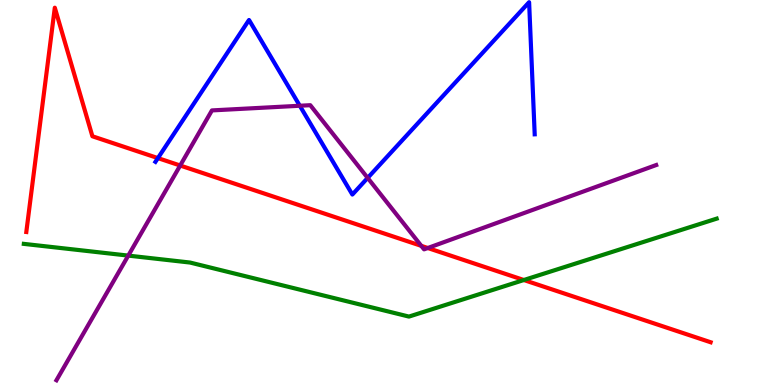[{'lines': ['blue', 'red'], 'intersections': [{'x': 2.04, 'y': 5.89}]}, {'lines': ['green', 'red'], 'intersections': [{'x': 6.76, 'y': 2.73}]}, {'lines': ['purple', 'red'], 'intersections': [{'x': 2.32, 'y': 5.7}, {'x': 5.44, 'y': 3.61}, {'x': 5.52, 'y': 3.56}]}, {'lines': ['blue', 'green'], 'intersections': []}, {'lines': ['blue', 'purple'], 'intersections': [{'x': 3.87, 'y': 7.25}, {'x': 4.74, 'y': 5.38}]}, {'lines': ['green', 'purple'], 'intersections': [{'x': 1.66, 'y': 3.36}]}]